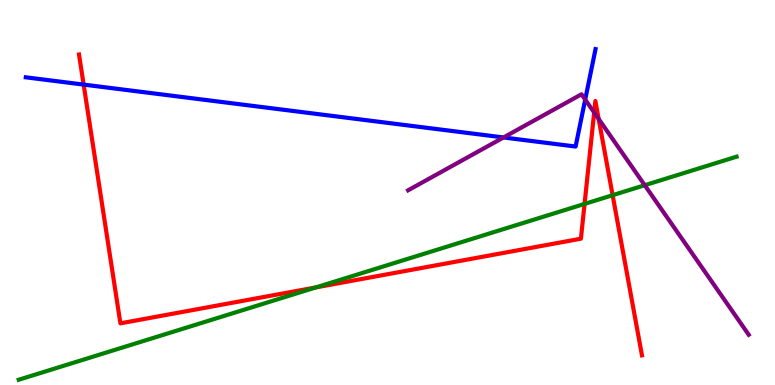[{'lines': ['blue', 'red'], 'intersections': [{'x': 1.08, 'y': 7.8}]}, {'lines': ['green', 'red'], 'intersections': [{'x': 4.08, 'y': 2.53}, {'x': 7.54, 'y': 4.7}, {'x': 7.9, 'y': 4.93}]}, {'lines': ['purple', 'red'], 'intersections': [{'x': 7.67, 'y': 7.08}, {'x': 7.72, 'y': 6.91}]}, {'lines': ['blue', 'green'], 'intersections': []}, {'lines': ['blue', 'purple'], 'intersections': [{'x': 6.5, 'y': 6.43}, {'x': 7.55, 'y': 7.41}]}, {'lines': ['green', 'purple'], 'intersections': [{'x': 8.32, 'y': 5.19}]}]